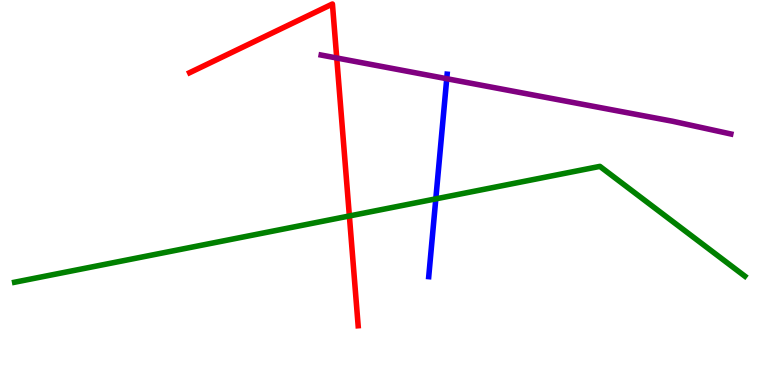[{'lines': ['blue', 'red'], 'intersections': []}, {'lines': ['green', 'red'], 'intersections': [{'x': 4.51, 'y': 4.39}]}, {'lines': ['purple', 'red'], 'intersections': [{'x': 4.35, 'y': 8.49}]}, {'lines': ['blue', 'green'], 'intersections': [{'x': 5.62, 'y': 4.83}]}, {'lines': ['blue', 'purple'], 'intersections': [{'x': 5.76, 'y': 7.96}]}, {'lines': ['green', 'purple'], 'intersections': []}]